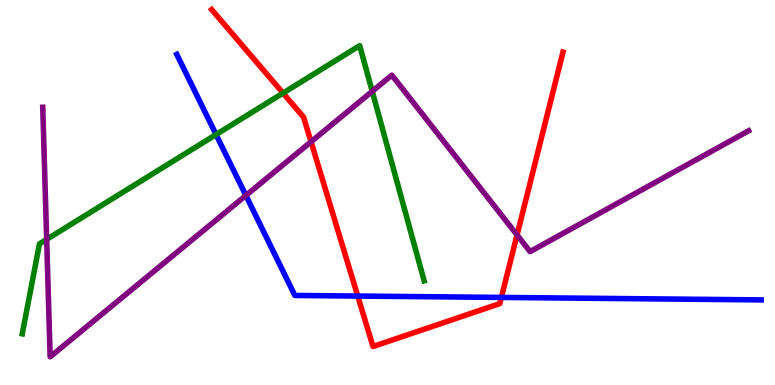[{'lines': ['blue', 'red'], 'intersections': [{'x': 4.62, 'y': 2.31}, {'x': 6.47, 'y': 2.27}]}, {'lines': ['green', 'red'], 'intersections': [{'x': 3.65, 'y': 7.58}]}, {'lines': ['purple', 'red'], 'intersections': [{'x': 4.01, 'y': 6.32}, {'x': 6.67, 'y': 3.9}]}, {'lines': ['blue', 'green'], 'intersections': [{'x': 2.79, 'y': 6.51}]}, {'lines': ['blue', 'purple'], 'intersections': [{'x': 3.17, 'y': 4.92}]}, {'lines': ['green', 'purple'], 'intersections': [{'x': 0.602, 'y': 3.78}, {'x': 4.8, 'y': 7.63}]}]